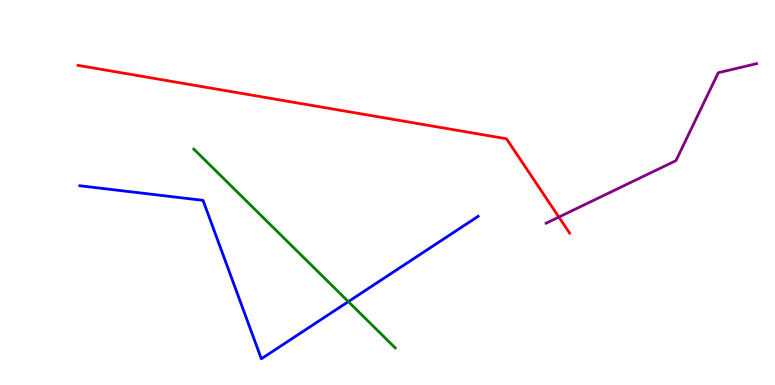[{'lines': ['blue', 'red'], 'intersections': []}, {'lines': ['green', 'red'], 'intersections': []}, {'lines': ['purple', 'red'], 'intersections': [{'x': 7.21, 'y': 4.36}]}, {'lines': ['blue', 'green'], 'intersections': [{'x': 4.49, 'y': 2.17}]}, {'lines': ['blue', 'purple'], 'intersections': []}, {'lines': ['green', 'purple'], 'intersections': []}]